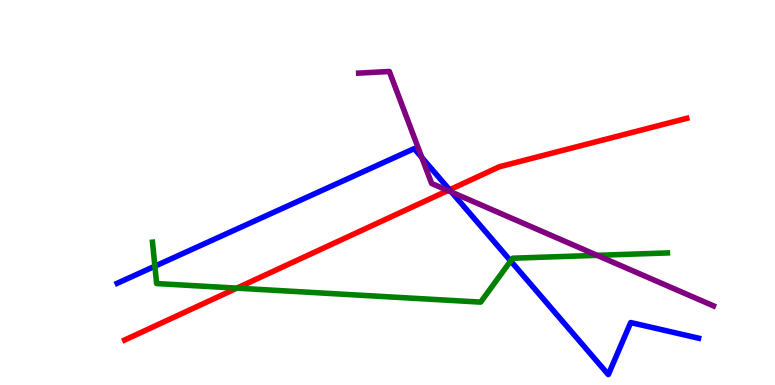[{'lines': ['blue', 'red'], 'intersections': [{'x': 5.8, 'y': 5.07}]}, {'lines': ['green', 'red'], 'intersections': [{'x': 3.06, 'y': 2.52}]}, {'lines': ['purple', 'red'], 'intersections': [{'x': 5.78, 'y': 5.05}]}, {'lines': ['blue', 'green'], 'intersections': [{'x': 2.0, 'y': 3.09}, {'x': 6.59, 'y': 3.22}]}, {'lines': ['blue', 'purple'], 'intersections': [{'x': 5.44, 'y': 5.91}, {'x': 5.83, 'y': 5.01}]}, {'lines': ['green', 'purple'], 'intersections': [{'x': 7.7, 'y': 3.37}]}]